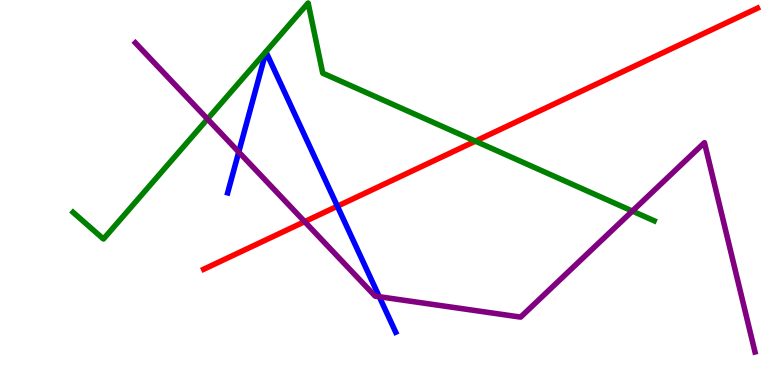[{'lines': ['blue', 'red'], 'intersections': [{'x': 4.35, 'y': 4.64}]}, {'lines': ['green', 'red'], 'intersections': [{'x': 6.13, 'y': 6.33}]}, {'lines': ['purple', 'red'], 'intersections': [{'x': 3.93, 'y': 4.24}]}, {'lines': ['blue', 'green'], 'intersections': []}, {'lines': ['blue', 'purple'], 'intersections': [{'x': 3.08, 'y': 6.05}, {'x': 4.89, 'y': 2.29}]}, {'lines': ['green', 'purple'], 'intersections': [{'x': 2.68, 'y': 6.91}, {'x': 8.16, 'y': 4.52}]}]